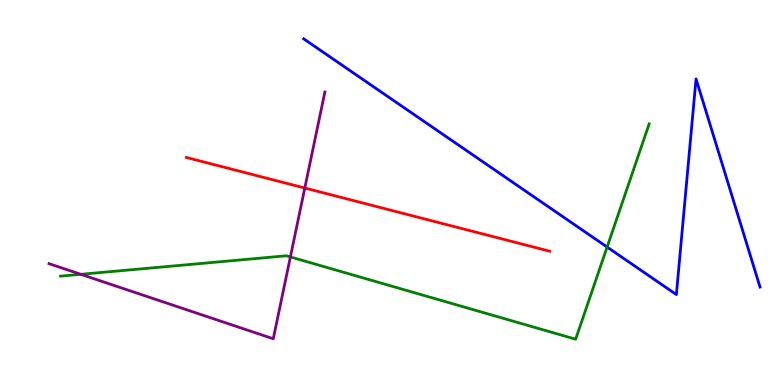[{'lines': ['blue', 'red'], 'intersections': []}, {'lines': ['green', 'red'], 'intersections': []}, {'lines': ['purple', 'red'], 'intersections': [{'x': 3.93, 'y': 5.12}]}, {'lines': ['blue', 'green'], 'intersections': [{'x': 7.83, 'y': 3.58}]}, {'lines': ['blue', 'purple'], 'intersections': []}, {'lines': ['green', 'purple'], 'intersections': [{'x': 1.04, 'y': 2.87}, {'x': 3.75, 'y': 3.33}]}]